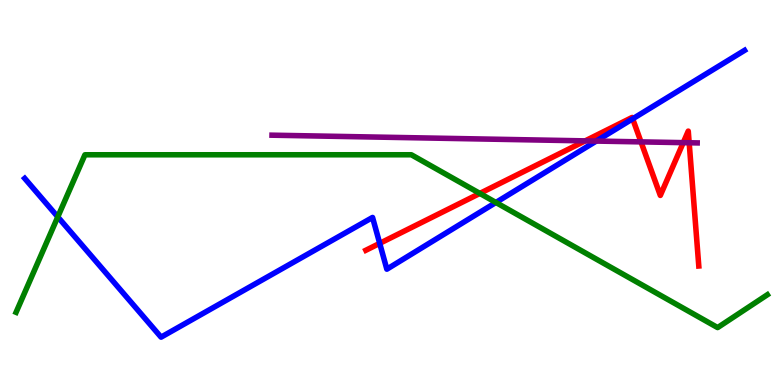[{'lines': ['blue', 'red'], 'intersections': [{'x': 4.9, 'y': 3.68}, {'x': 8.16, 'y': 6.91}]}, {'lines': ['green', 'red'], 'intersections': [{'x': 6.19, 'y': 4.98}]}, {'lines': ['purple', 'red'], 'intersections': [{'x': 7.55, 'y': 6.34}, {'x': 8.27, 'y': 6.31}, {'x': 8.82, 'y': 6.29}, {'x': 8.89, 'y': 6.29}]}, {'lines': ['blue', 'green'], 'intersections': [{'x': 0.746, 'y': 4.37}, {'x': 6.4, 'y': 4.74}]}, {'lines': ['blue', 'purple'], 'intersections': [{'x': 7.69, 'y': 6.34}]}, {'lines': ['green', 'purple'], 'intersections': []}]